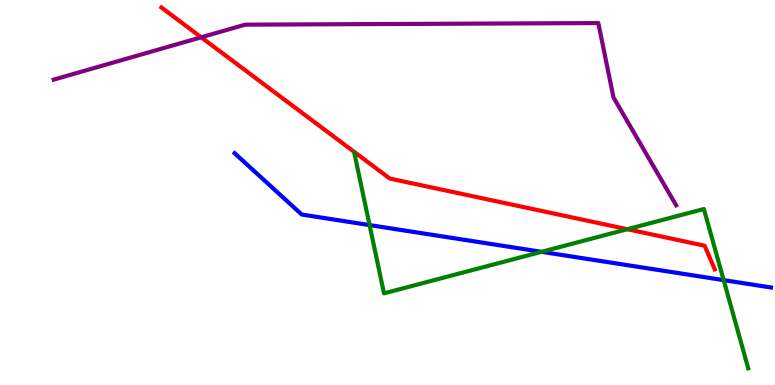[{'lines': ['blue', 'red'], 'intersections': []}, {'lines': ['green', 'red'], 'intersections': [{'x': 8.09, 'y': 4.05}]}, {'lines': ['purple', 'red'], 'intersections': [{'x': 2.6, 'y': 9.03}]}, {'lines': ['blue', 'green'], 'intersections': [{'x': 4.77, 'y': 4.15}, {'x': 6.99, 'y': 3.46}, {'x': 9.34, 'y': 2.72}]}, {'lines': ['blue', 'purple'], 'intersections': []}, {'lines': ['green', 'purple'], 'intersections': []}]